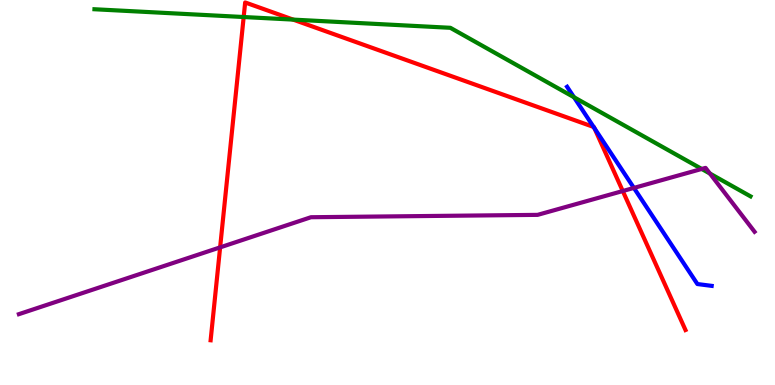[{'lines': ['blue', 'red'], 'intersections': [{'x': 7.66, 'y': 6.7}, {'x': 7.67, 'y': 6.67}]}, {'lines': ['green', 'red'], 'intersections': [{'x': 3.14, 'y': 9.56}, {'x': 3.78, 'y': 9.49}]}, {'lines': ['purple', 'red'], 'intersections': [{'x': 2.84, 'y': 3.57}, {'x': 8.04, 'y': 5.04}]}, {'lines': ['blue', 'green'], 'intersections': [{'x': 7.41, 'y': 7.47}]}, {'lines': ['blue', 'purple'], 'intersections': [{'x': 8.18, 'y': 5.12}]}, {'lines': ['green', 'purple'], 'intersections': [{'x': 9.05, 'y': 5.61}, {'x': 9.16, 'y': 5.49}]}]